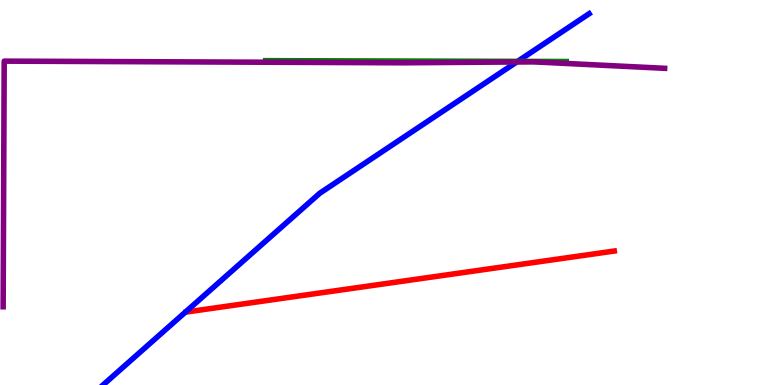[{'lines': ['blue', 'red'], 'intersections': []}, {'lines': ['green', 'red'], 'intersections': []}, {'lines': ['purple', 'red'], 'intersections': []}, {'lines': ['blue', 'green'], 'intersections': [{'x': 6.68, 'y': 8.41}]}, {'lines': ['blue', 'purple'], 'intersections': [{'x': 6.67, 'y': 8.39}]}, {'lines': ['green', 'purple'], 'intersections': []}]